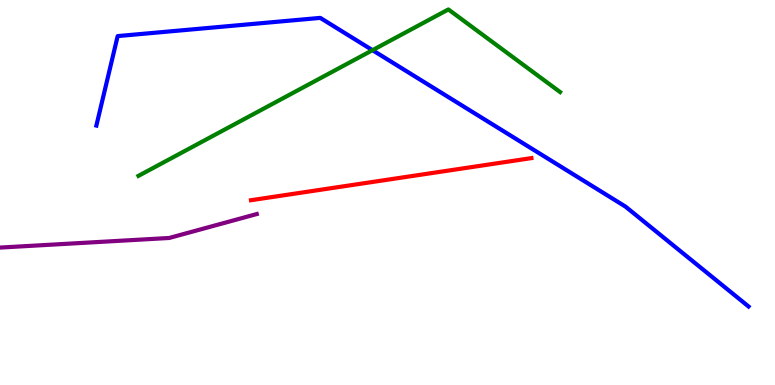[{'lines': ['blue', 'red'], 'intersections': []}, {'lines': ['green', 'red'], 'intersections': []}, {'lines': ['purple', 'red'], 'intersections': []}, {'lines': ['blue', 'green'], 'intersections': [{'x': 4.81, 'y': 8.7}]}, {'lines': ['blue', 'purple'], 'intersections': []}, {'lines': ['green', 'purple'], 'intersections': []}]